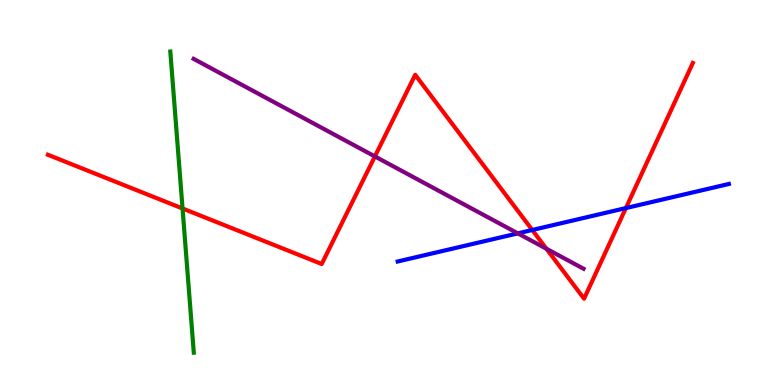[{'lines': ['blue', 'red'], 'intersections': [{'x': 6.87, 'y': 4.03}, {'x': 8.08, 'y': 4.6}]}, {'lines': ['green', 'red'], 'intersections': [{'x': 2.36, 'y': 4.58}]}, {'lines': ['purple', 'red'], 'intersections': [{'x': 4.84, 'y': 5.94}, {'x': 7.05, 'y': 3.54}]}, {'lines': ['blue', 'green'], 'intersections': []}, {'lines': ['blue', 'purple'], 'intersections': [{'x': 6.68, 'y': 3.94}]}, {'lines': ['green', 'purple'], 'intersections': []}]